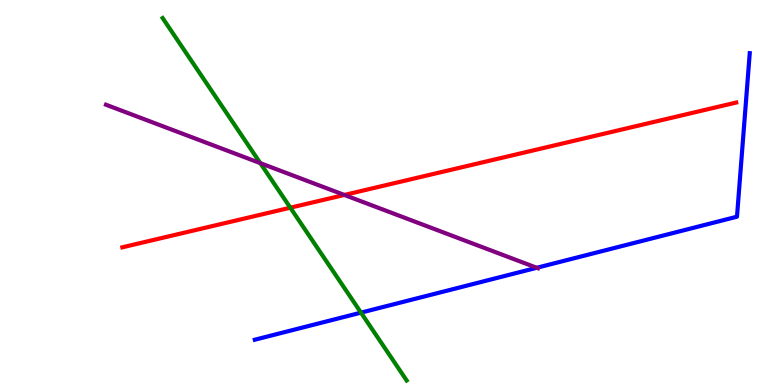[{'lines': ['blue', 'red'], 'intersections': []}, {'lines': ['green', 'red'], 'intersections': [{'x': 3.75, 'y': 4.61}]}, {'lines': ['purple', 'red'], 'intersections': [{'x': 4.44, 'y': 4.94}]}, {'lines': ['blue', 'green'], 'intersections': [{'x': 4.66, 'y': 1.88}]}, {'lines': ['blue', 'purple'], 'intersections': [{'x': 6.93, 'y': 3.04}]}, {'lines': ['green', 'purple'], 'intersections': [{'x': 3.36, 'y': 5.76}]}]